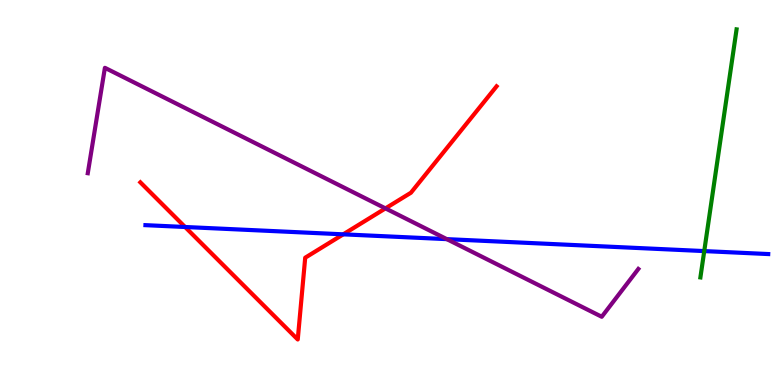[{'lines': ['blue', 'red'], 'intersections': [{'x': 2.39, 'y': 4.1}, {'x': 4.43, 'y': 3.91}]}, {'lines': ['green', 'red'], 'intersections': []}, {'lines': ['purple', 'red'], 'intersections': [{'x': 4.97, 'y': 4.59}]}, {'lines': ['blue', 'green'], 'intersections': [{'x': 9.09, 'y': 3.48}]}, {'lines': ['blue', 'purple'], 'intersections': [{'x': 5.77, 'y': 3.79}]}, {'lines': ['green', 'purple'], 'intersections': []}]